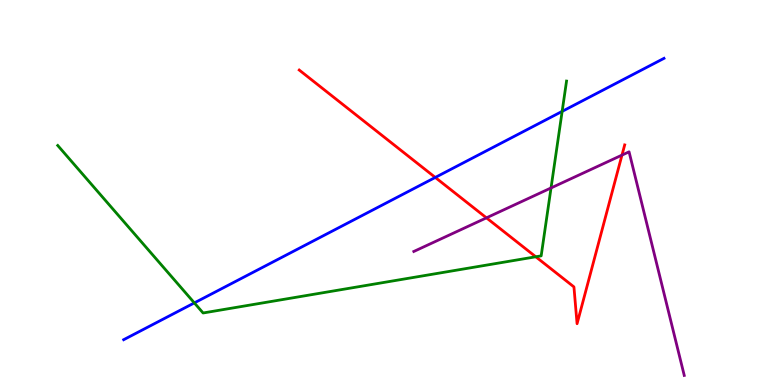[{'lines': ['blue', 'red'], 'intersections': [{'x': 5.62, 'y': 5.39}]}, {'lines': ['green', 'red'], 'intersections': [{'x': 6.91, 'y': 3.33}]}, {'lines': ['purple', 'red'], 'intersections': [{'x': 6.28, 'y': 4.34}, {'x': 8.03, 'y': 5.97}]}, {'lines': ['blue', 'green'], 'intersections': [{'x': 2.51, 'y': 2.13}, {'x': 7.25, 'y': 7.11}]}, {'lines': ['blue', 'purple'], 'intersections': []}, {'lines': ['green', 'purple'], 'intersections': [{'x': 7.11, 'y': 5.12}]}]